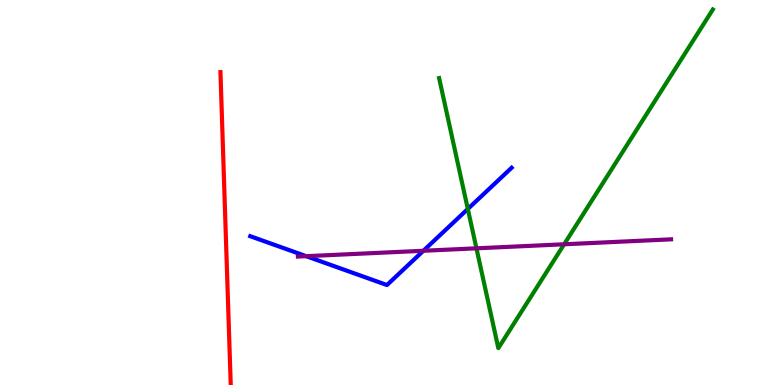[{'lines': ['blue', 'red'], 'intersections': []}, {'lines': ['green', 'red'], 'intersections': []}, {'lines': ['purple', 'red'], 'intersections': []}, {'lines': ['blue', 'green'], 'intersections': [{'x': 6.04, 'y': 4.57}]}, {'lines': ['blue', 'purple'], 'intersections': [{'x': 3.95, 'y': 3.35}, {'x': 5.46, 'y': 3.49}]}, {'lines': ['green', 'purple'], 'intersections': [{'x': 6.15, 'y': 3.55}, {'x': 7.28, 'y': 3.66}]}]